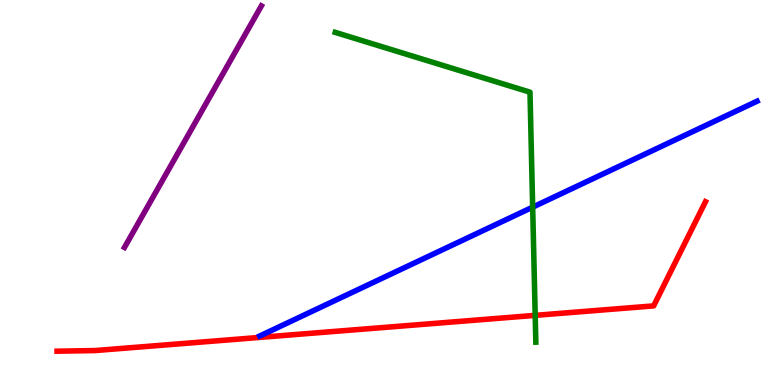[{'lines': ['blue', 'red'], 'intersections': []}, {'lines': ['green', 'red'], 'intersections': [{'x': 6.91, 'y': 1.81}]}, {'lines': ['purple', 'red'], 'intersections': []}, {'lines': ['blue', 'green'], 'intersections': [{'x': 6.87, 'y': 4.62}]}, {'lines': ['blue', 'purple'], 'intersections': []}, {'lines': ['green', 'purple'], 'intersections': []}]